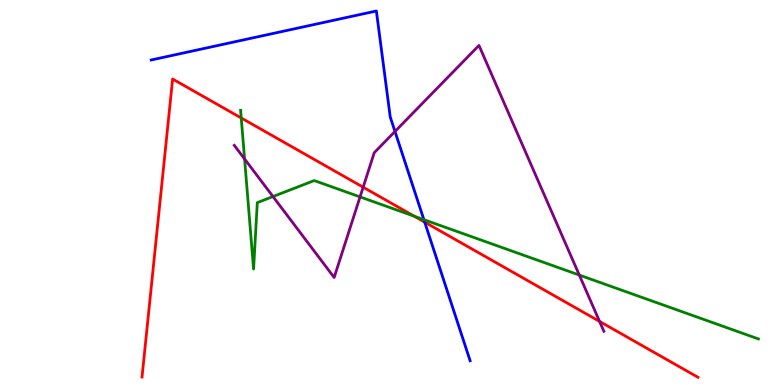[{'lines': ['blue', 'red'], 'intersections': [{'x': 5.48, 'y': 4.23}]}, {'lines': ['green', 'red'], 'intersections': [{'x': 3.11, 'y': 6.94}, {'x': 5.35, 'y': 4.38}]}, {'lines': ['purple', 'red'], 'intersections': [{'x': 4.69, 'y': 5.14}, {'x': 7.74, 'y': 1.65}]}, {'lines': ['blue', 'green'], 'intersections': [{'x': 5.47, 'y': 4.29}]}, {'lines': ['blue', 'purple'], 'intersections': [{'x': 5.1, 'y': 6.59}]}, {'lines': ['green', 'purple'], 'intersections': [{'x': 3.16, 'y': 5.87}, {'x': 3.52, 'y': 4.89}, {'x': 4.65, 'y': 4.89}, {'x': 7.47, 'y': 2.86}]}]